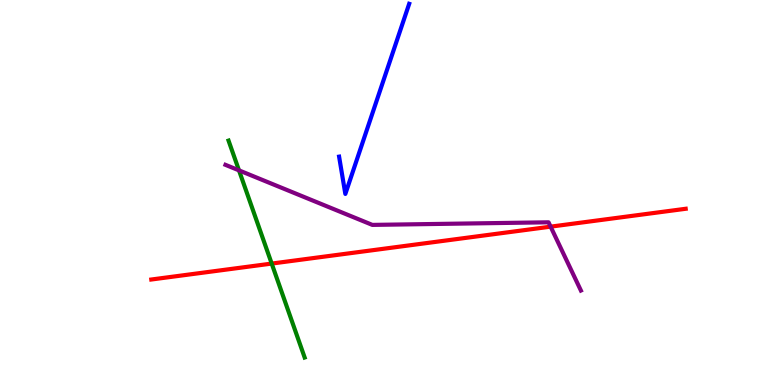[{'lines': ['blue', 'red'], 'intersections': []}, {'lines': ['green', 'red'], 'intersections': [{'x': 3.51, 'y': 3.15}]}, {'lines': ['purple', 'red'], 'intersections': [{'x': 7.1, 'y': 4.11}]}, {'lines': ['blue', 'green'], 'intersections': []}, {'lines': ['blue', 'purple'], 'intersections': []}, {'lines': ['green', 'purple'], 'intersections': [{'x': 3.08, 'y': 5.57}]}]